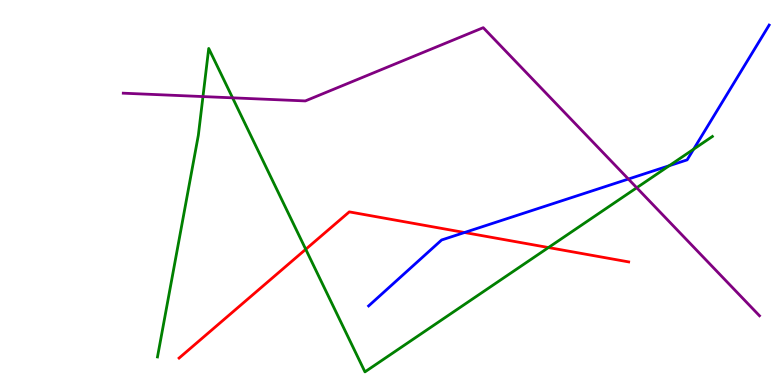[{'lines': ['blue', 'red'], 'intersections': [{'x': 5.99, 'y': 3.96}]}, {'lines': ['green', 'red'], 'intersections': [{'x': 3.95, 'y': 3.52}, {'x': 7.08, 'y': 3.57}]}, {'lines': ['purple', 'red'], 'intersections': []}, {'lines': ['blue', 'green'], 'intersections': [{'x': 8.64, 'y': 5.7}, {'x': 8.95, 'y': 6.12}]}, {'lines': ['blue', 'purple'], 'intersections': [{'x': 8.11, 'y': 5.35}]}, {'lines': ['green', 'purple'], 'intersections': [{'x': 2.62, 'y': 7.49}, {'x': 3.0, 'y': 7.46}, {'x': 8.22, 'y': 5.12}]}]